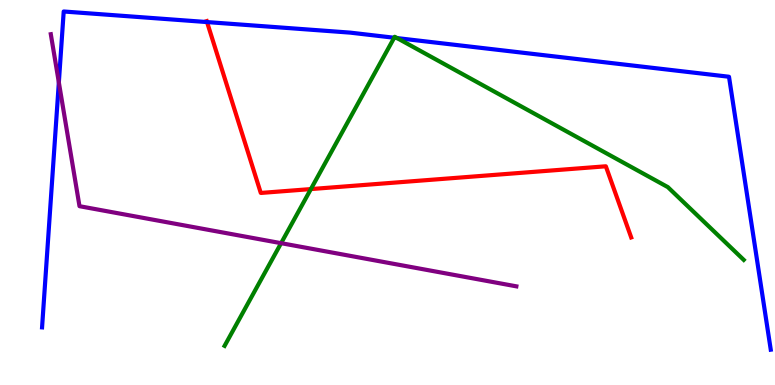[{'lines': ['blue', 'red'], 'intersections': [{'x': 2.67, 'y': 9.43}]}, {'lines': ['green', 'red'], 'intersections': [{'x': 4.01, 'y': 5.09}]}, {'lines': ['purple', 'red'], 'intersections': []}, {'lines': ['blue', 'green'], 'intersections': [{'x': 5.09, 'y': 9.02}, {'x': 5.12, 'y': 9.01}]}, {'lines': ['blue', 'purple'], 'intersections': [{'x': 0.759, 'y': 7.86}]}, {'lines': ['green', 'purple'], 'intersections': [{'x': 3.63, 'y': 3.68}]}]